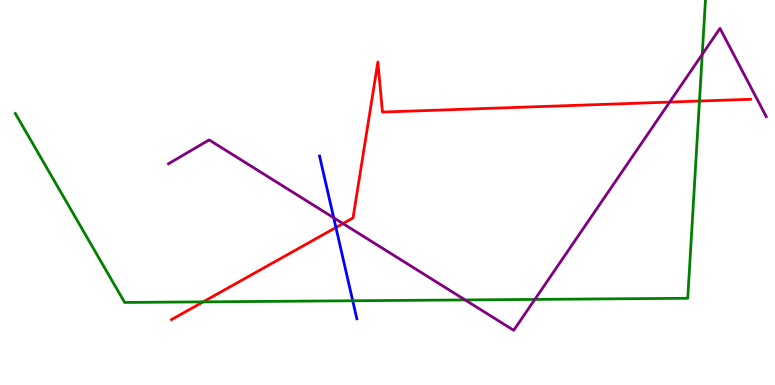[{'lines': ['blue', 'red'], 'intersections': [{'x': 4.33, 'y': 4.09}]}, {'lines': ['green', 'red'], 'intersections': [{'x': 2.62, 'y': 2.16}, {'x': 9.03, 'y': 7.38}]}, {'lines': ['purple', 'red'], 'intersections': [{'x': 4.43, 'y': 4.19}, {'x': 8.64, 'y': 7.35}]}, {'lines': ['blue', 'green'], 'intersections': [{'x': 4.55, 'y': 2.19}]}, {'lines': ['blue', 'purple'], 'intersections': [{'x': 4.31, 'y': 4.34}]}, {'lines': ['green', 'purple'], 'intersections': [{'x': 6.0, 'y': 2.21}, {'x': 6.9, 'y': 2.22}, {'x': 9.06, 'y': 8.59}]}]